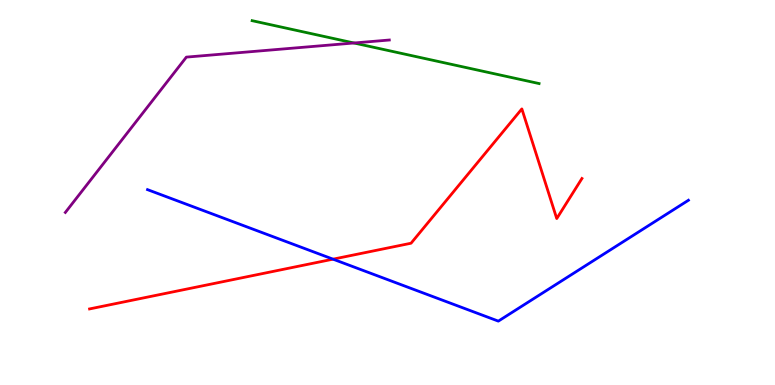[{'lines': ['blue', 'red'], 'intersections': [{'x': 4.3, 'y': 3.27}]}, {'lines': ['green', 'red'], 'intersections': []}, {'lines': ['purple', 'red'], 'intersections': []}, {'lines': ['blue', 'green'], 'intersections': []}, {'lines': ['blue', 'purple'], 'intersections': []}, {'lines': ['green', 'purple'], 'intersections': [{'x': 4.57, 'y': 8.88}]}]